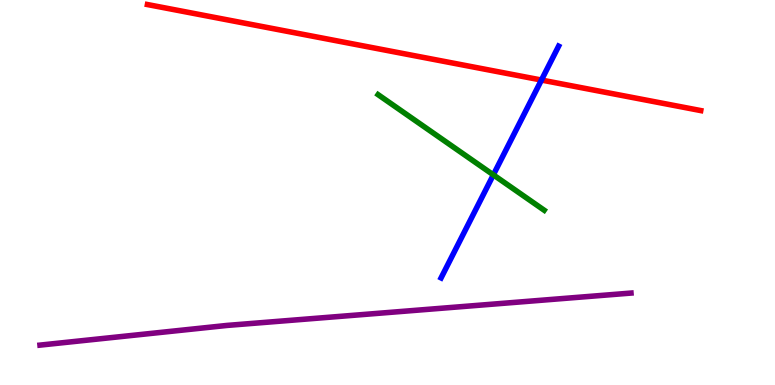[{'lines': ['blue', 'red'], 'intersections': [{'x': 6.99, 'y': 7.92}]}, {'lines': ['green', 'red'], 'intersections': []}, {'lines': ['purple', 'red'], 'intersections': []}, {'lines': ['blue', 'green'], 'intersections': [{'x': 6.37, 'y': 5.46}]}, {'lines': ['blue', 'purple'], 'intersections': []}, {'lines': ['green', 'purple'], 'intersections': []}]